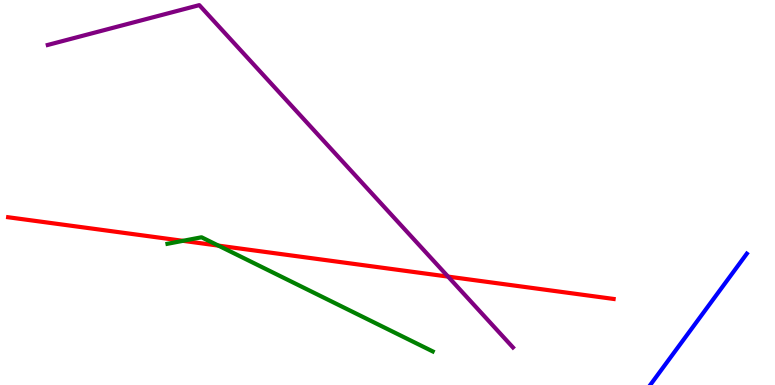[{'lines': ['blue', 'red'], 'intersections': []}, {'lines': ['green', 'red'], 'intersections': [{'x': 2.36, 'y': 3.74}, {'x': 2.82, 'y': 3.62}]}, {'lines': ['purple', 'red'], 'intersections': [{'x': 5.78, 'y': 2.82}]}, {'lines': ['blue', 'green'], 'intersections': []}, {'lines': ['blue', 'purple'], 'intersections': []}, {'lines': ['green', 'purple'], 'intersections': []}]